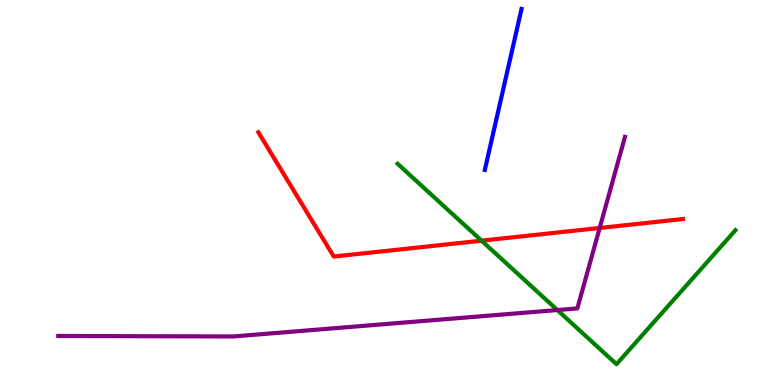[{'lines': ['blue', 'red'], 'intersections': []}, {'lines': ['green', 'red'], 'intersections': [{'x': 6.21, 'y': 3.75}]}, {'lines': ['purple', 'red'], 'intersections': [{'x': 7.74, 'y': 4.08}]}, {'lines': ['blue', 'green'], 'intersections': []}, {'lines': ['blue', 'purple'], 'intersections': []}, {'lines': ['green', 'purple'], 'intersections': [{'x': 7.19, 'y': 1.95}]}]